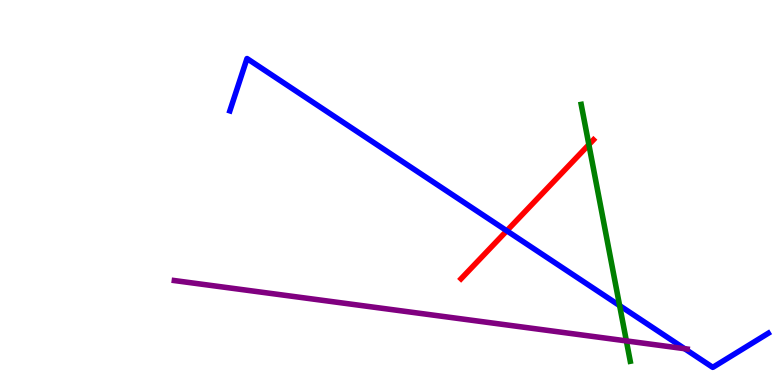[{'lines': ['blue', 'red'], 'intersections': [{'x': 6.54, 'y': 4.01}]}, {'lines': ['green', 'red'], 'intersections': [{'x': 7.6, 'y': 6.24}]}, {'lines': ['purple', 'red'], 'intersections': []}, {'lines': ['blue', 'green'], 'intersections': [{'x': 8.0, 'y': 2.06}]}, {'lines': ['blue', 'purple'], 'intersections': [{'x': 8.83, 'y': 0.943}]}, {'lines': ['green', 'purple'], 'intersections': [{'x': 8.08, 'y': 1.15}]}]